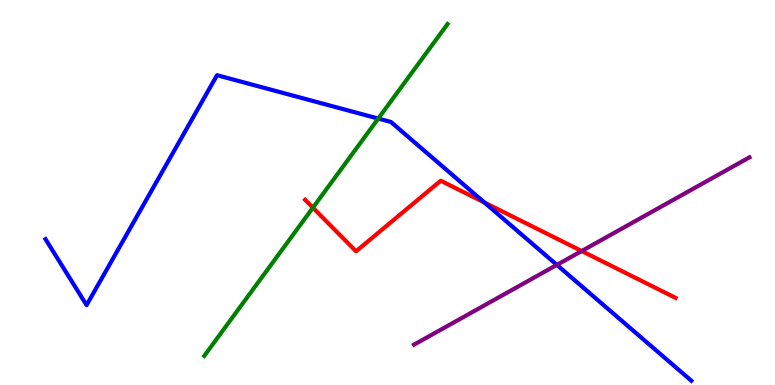[{'lines': ['blue', 'red'], 'intersections': [{'x': 6.25, 'y': 4.74}]}, {'lines': ['green', 'red'], 'intersections': [{'x': 4.04, 'y': 4.61}]}, {'lines': ['purple', 'red'], 'intersections': [{'x': 7.51, 'y': 3.48}]}, {'lines': ['blue', 'green'], 'intersections': [{'x': 4.88, 'y': 6.92}]}, {'lines': ['blue', 'purple'], 'intersections': [{'x': 7.19, 'y': 3.12}]}, {'lines': ['green', 'purple'], 'intersections': []}]